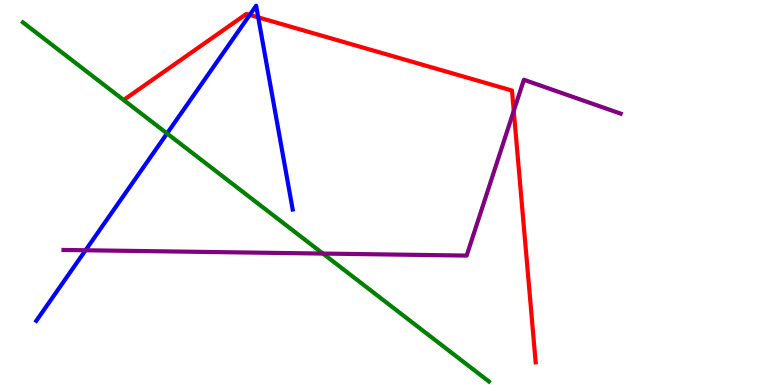[{'lines': ['blue', 'red'], 'intersections': [{'x': 3.22, 'y': 9.61}, {'x': 3.33, 'y': 9.55}]}, {'lines': ['green', 'red'], 'intersections': []}, {'lines': ['purple', 'red'], 'intersections': [{'x': 6.63, 'y': 7.12}]}, {'lines': ['blue', 'green'], 'intersections': [{'x': 2.16, 'y': 6.53}]}, {'lines': ['blue', 'purple'], 'intersections': [{'x': 1.1, 'y': 3.5}]}, {'lines': ['green', 'purple'], 'intersections': [{'x': 4.17, 'y': 3.41}]}]